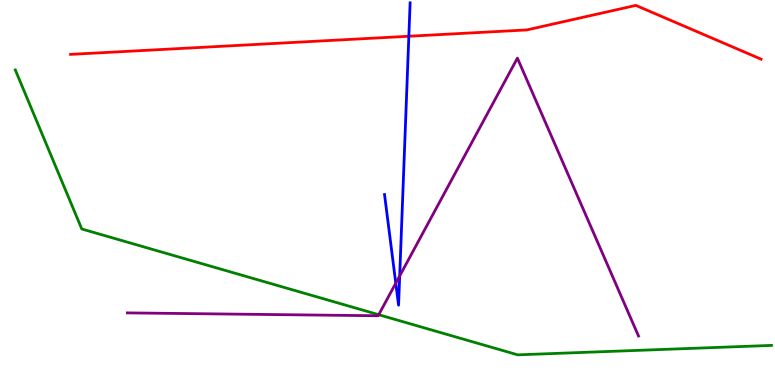[{'lines': ['blue', 'red'], 'intersections': [{'x': 5.28, 'y': 9.06}]}, {'lines': ['green', 'red'], 'intersections': []}, {'lines': ['purple', 'red'], 'intersections': []}, {'lines': ['blue', 'green'], 'intersections': []}, {'lines': ['blue', 'purple'], 'intersections': [{'x': 5.11, 'y': 2.65}, {'x': 5.16, 'y': 2.83}]}, {'lines': ['green', 'purple'], 'intersections': [{'x': 4.89, 'y': 1.83}]}]